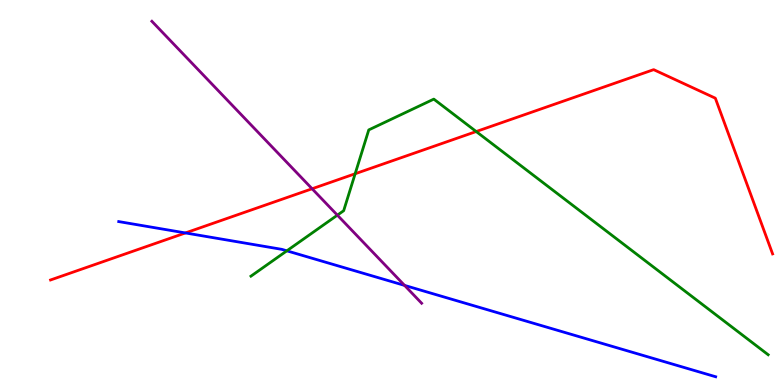[{'lines': ['blue', 'red'], 'intersections': [{'x': 2.39, 'y': 3.95}]}, {'lines': ['green', 'red'], 'intersections': [{'x': 4.58, 'y': 5.49}, {'x': 6.14, 'y': 6.58}]}, {'lines': ['purple', 'red'], 'intersections': [{'x': 4.03, 'y': 5.1}]}, {'lines': ['blue', 'green'], 'intersections': [{'x': 3.7, 'y': 3.49}]}, {'lines': ['blue', 'purple'], 'intersections': [{'x': 5.22, 'y': 2.59}]}, {'lines': ['green', 'purple'], 'intersections': [{'x': 4.35, 'y': 4.41}]}]